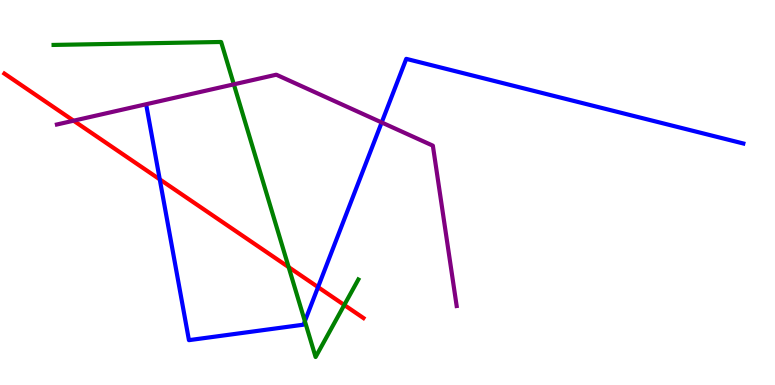[{'lines': ['blue', 'red'], 'intersections': [{'x': 2.06, 'y': 5.34}, {'x': 4.1, 'y': 2.54}]}, {'lines': ['green', 'red'], 'intersections': [{'x': 3.72, 'y': 3.06}, {'x': 4.44, 'y': 2.08}]}, {'lines': ['purple', 'red'], 'intersections': [{'x': 0.95, 'y': 6.86}]}, {'lines': ['blue', 'green'], 'intersections': [{'x': 3.93, 'y': 1.66}]}, {'lines': ['blue', 'purple'], 'intersections': [{'x': 4.92, 'y': 6.82}]}, {'lines': ['green', 'purple'], 'intersections': [{'x': 3.02, 'y': 7.81}]}]